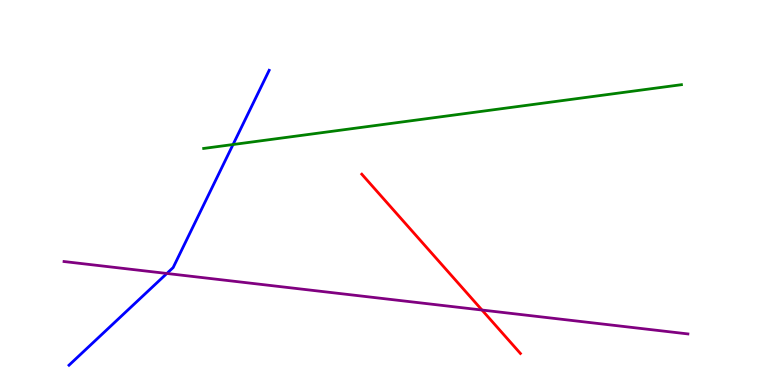[{'lines': ['blue', 'red'], 'intersections': []}, {'lines': ['green', 'red'], 'intersections': []}, {'lines': ['purple', 'red'], 'intersections': [{'x': 6.22, 'y': 1.95}]}, {'lines': ['blue', 'green'], 'intersections': [{'x': 3.01, 'y': 6.25}]}, {'lines': ['blue', 'purple'], 'intersections': [{'x': 2.15, 'y': 2.9}]}, {'lines': ['green', 'purple'], 'intersections': []}]